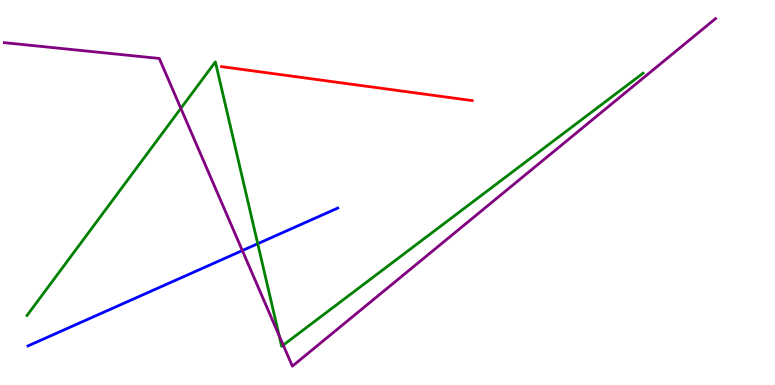[{'lines': ['blue', 'red'], 'intersections': []}, {'lines': ['green', 'red'], 'intersections': []}, {'lines': ['purple', 'red'], 'intersections': []}, {'lines': ['blue', 'green'], 'intersections': [{'x': 3.33, 'y': 3.67}]}, {'lines': ['blue', 'purple'], 'intersections': [{'x': 3.13, 'y': 3.49}]}, {'lines': ['green', 'purple'], 'intersections': [{'x': 2.33, 'y': 7.19}, {'x': 3.6, 'y': 1.28}, {'x': 3.65, 'y': 1.04}]}]